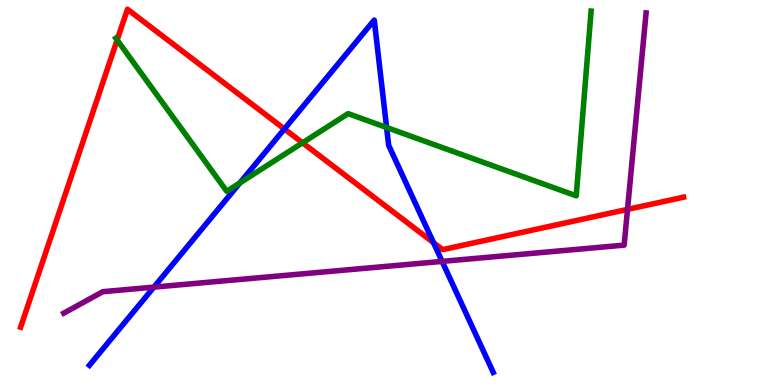[{'lines': ['blue', 'red'], 'intersections': [{'x': 3.67, 'y': 6.65}, {'x': 5.59, 'y': 3.7}]}, {'lines': ['green', 'red'], 'intersections': [{'x': 1.51, 'y': 8.96}, {'x': 3.9, 'y': 6.29}]}, {'lines': ['purple', 'red'], 'intersections': [{'x': 8.1, 'y': 4.56}]}, {'lines': ['blue', 'green'], 'intersections': [{'x': 3.1, 'y': 5.25}, {'x': 4.99, 'y': 6.69}]}, {'lines': ['blue', 'purple'], 'intersections': [{'x': 1.99, 'y': 2.54}, {'x': 5.7, 'y': 3.21}]}, {'lines': ['green', 'purple'], 'intersections': []}]